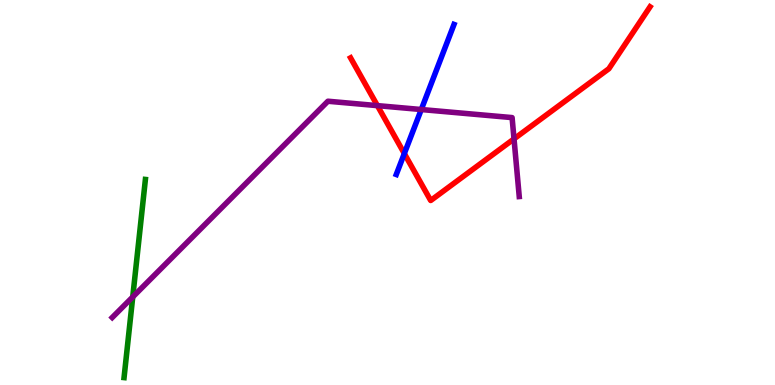[{'lines': ['blue', 'red'], 'intersections': [{'x': 5.22, 'y': 6.01}]}, {'lines': ['green', 'red'], 'intersections': []}, {'lines': ['purple', 'red'], 'intersections': [{'x': 4.87, 'y': 7.26}, {'x': 6.63, 'y': 6.39}]}, {'lines': ['blue', 'green'], 'intersections': []}, {'lines': ['blue', 'purple'], 'intersections': [{'x': 5.44, 'y': 7.16}]}, {'lines': ['green', 'purple'], 'intersections': [{'x': 1.71, 'y': 2.29}]}]